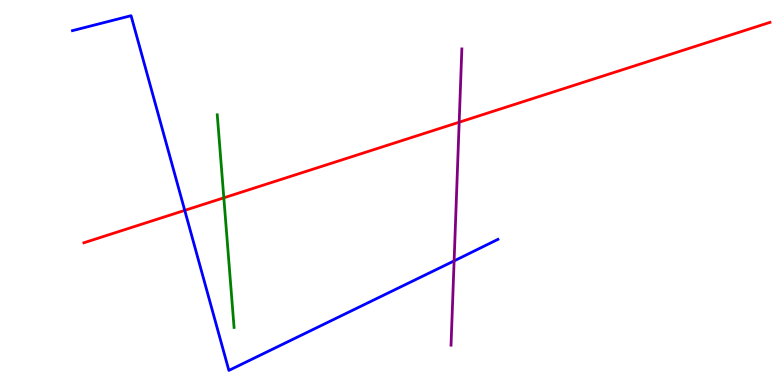[{'lines': ['blue', 'red'], 'intersections': [{'x': 2.38, 'y': 4.54}]}, {'lines': ['green', 'red'], 'intersections': [{'x': 2.89, 'y': 4.86}]}, {'lines': ['purple', 'red'], 'intersections': [{'x': 5.92, 'y': 6.83}]}, {'lines': ['blue', 'green'], 'intersections': []}, {'lines': ['blue', 'purple'], 'intersections': [{'x': 5.86, 'y': 3.22}]}, {'lines': ['green', 'purple'], 'intersections': []}]